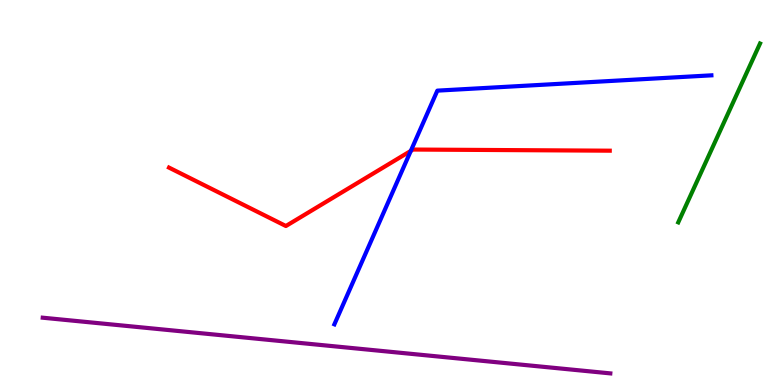[{'lines': ['blue', 'red'], 'intersections': [{'x': 5.3, 'y': 6.08}]}, {'lines': ['green', 'red'], 'intersections': []}, {'lines': ['purple', 'red'], 'intersections': []}, {'lines': ['blue', 'green'], 'intersections': []}, {'lines': ['blue', 'purple'], 'intersections': []}, {'lines': ['green', 'purple'], 'intersections': []}]